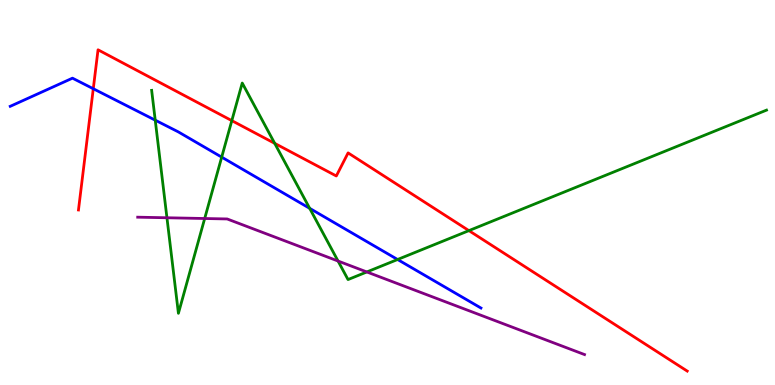[{'lines': ['blue', 'red'], 'intersections': [{'x': 1.2, 'y': 7.7}]}, {'lines': ['green', 'red'], 'intersections': [{'x': 2.99, 'y': 6.87}, {'x': 3.54, 'y': 6.28}, {'x': 6.05, 'y': 4.01}]}, {'lines': ['purple', 'red'], 'intersections': []}, {'lines': ['blue', 'green'], 'intersections': [{'x': 2.0, 'y': 6.88}, {'x': 2.86, 'y': 5.92}, {'x': 4.0, 'y': 4.59}, {'x': 5.13, 'y': 3.26}]}, {'lines': ['blue', 'purple'], 'intersections': []}, {'lines': ['green', 'purple'], 'intersections': [{'x': 2.15, 'y': 4.34}, {'x': 2.64, 'y': 4.32}, {'x': 4.36, 'y': 3.22}, {'x': 4.73, 'y': 2.94}]}]